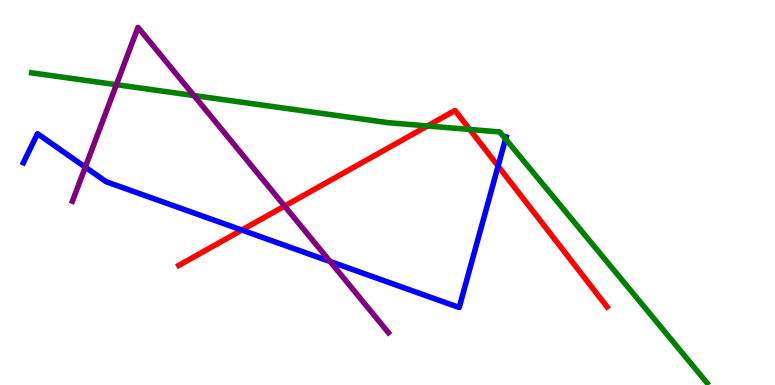[{'lines': ['blue', 'red'], 'intersections': [{'x': 3.12, 'y': 4.02}, {'x': 6.43, 'y': 5.69}]}, {'lines': ['green', 'red'], 'intersections': [{'x': 5.52, 'y': 6.73}, {'x': 6.06, 'y': 6.64}]}, {'lines': ['purple', 'red'], 'intersections': [{'x': 3.67, 'y': 4.65}]}, {'lines': ['blue', 'green'], 'intersections': [{'x': 6.52, 'y': 6.39}]}, {'lines': ['blue', 'purple'], 'intersections': [{'x': 1.1, 'y': 5.66}, {'x': 4.26, 'y': 3.21}]}, {'lines': ['green', 'purple'], 'intersections': [{'x': 1.5, 'y': 7.8}, {'x': 2.5, 'y': 7.52}]}]